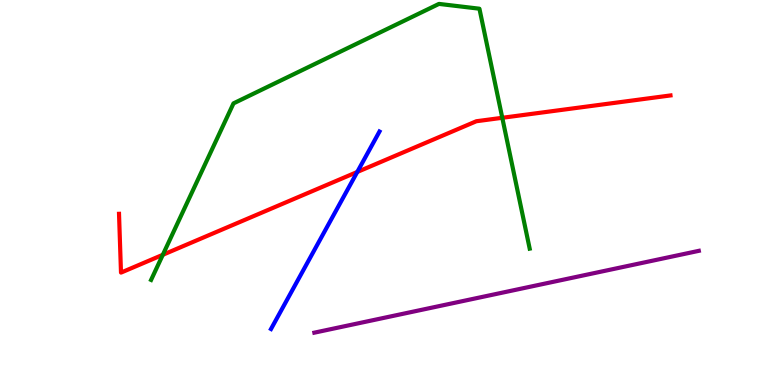[{'lines': ['blue', 'red'], 'intersections': [{'x': 4.61, 'y': 5.53}]}, {'lines': ['green', 'red'], 'intersections': [{'x': 2.1, 'y': 3.38}, {'x': 6.48, 'y': 6.94}]}, {'lines': ['purple', 'red'], 'intersections': []}, {'lines': ['blue', 'green'], 'intersections': []}, {'lines': ['blue', 'purple'], 'intersections': []}, {'lines': ['green', 'purple'], 'intersections': []}]